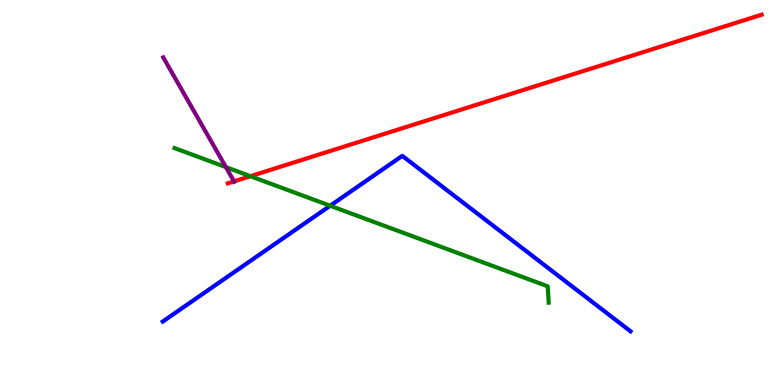[{'lines': ['blue', 'red'], 'intersections': []}, {'lines': ['green', 'red'], 'intersections': [{'x': 3.23, 'y': 5.42}]}, {'lines': ['purple', 'red'], 'intersections': [{'x': 3.02, 'y': 5.29}]}, {'lines': ['blue', 'green'], 'intersections': [{'x': 4.26, 'y': 4.66}]}, {'lines': ['blue', 'purple'], 'intersections': []}, {'lines': ['green', 'purple'], 'intersections': [{'x': 2.91, 'y': 5.66}]}]